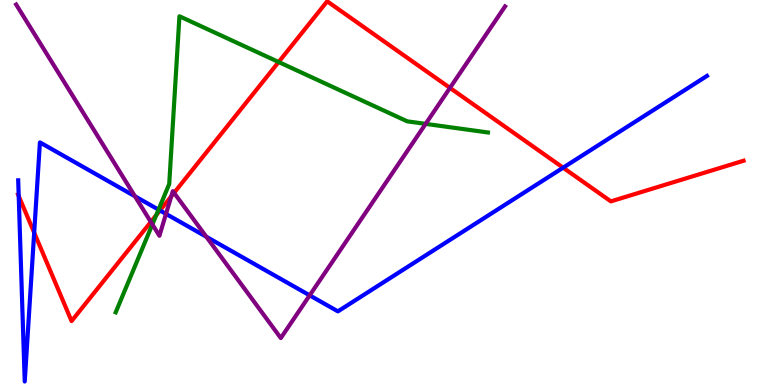[{'lines': ['blue', 'red'], 'intersections': [{'x': 0.241, 'y': 4.91}, {'x': 0.441, 'y': 3.96}, {'x': 2.06, 'y': 4.53}, {'x': 7.27, 'y': 5.64}]}, {'lines': ['green', 'red'], 'intersections': [{'x': 2.02, 'y': 4.41}, {'x': 3.6, 'y': 8.39}]}, {'lines': ['purple', 'red'], 'intersections': [{'x': 1.95, 'y': 4.24}, {'x': 2.21, 'y': 4.9}, {'x': 2.25, 'y': 4.99}, {'x': 5.81, 'y': 7.72}]}, {'lines': ['blue', 'green'], 'intersections': [{'x': 2.05, 'y': 4.55}]}, {'lines': ['blue', 'purple'], 'intersections': [{'x': 1.74, 'y': 4.9}, {'x': 2.14, 'y': 4.44}, {'x': 2.66, 'y': 3.85}, {'x': 4.0, 'y': 2.33}]}, {'lines': ['green', 'purple'], 'intersections': [{'x': 1.97, 'y': 4.17}, {'x': 5.49, 'y': 6.78}]}]